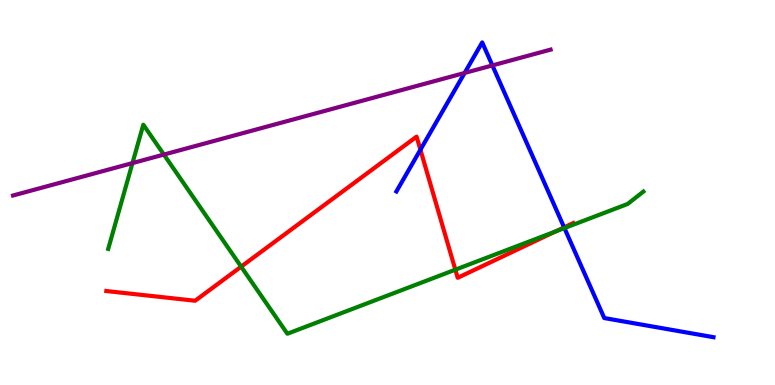[{'lines': ['blue', 'red'], 'intersections': [{'x': 5.42, 'y': 6.11}, {'x': 7.28, 'y': 4.09}]}, {'lines': ['green', 'red'], 'intersections': [{'x': 3.11, 'y': 3.07}, {'x': 5.88, 'y': 3.0}, {'x': 7.16, 'y': 3.99}]}, {'lines': ['purple', 'red'], 'intersections': []}, {'lines': ['blue', 'green'], 'intersections': [{'x': 7.28, 'y': 4.08}]}, {'lines': ['blue', 'purple'], 'intersections': [{'x': 6.0, 'y': 8.11}, {'x': 6.35, 'y': 8.3}]}, {'lines': ['green', 'purple'], 'intersections': [{'x': 1.71, 'y': 5.76}, {'x': 2.11, 'y': 5.99}]}]